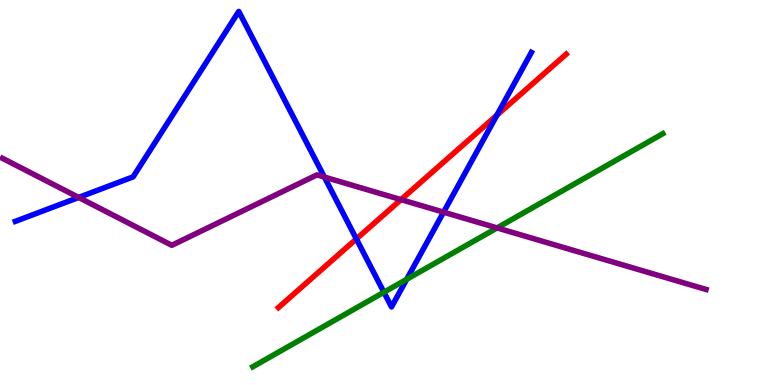[{'lines': ['blue', 'red'], 'intersections': [{'x': 4.6, 'y': 3.79}, {'x': 6.41, 'y': 7.01}]}, {'lines': ['green', 'red'], 'intersections': []}, {'lines': ['purple', 'red'], 'intersections': [{'x': 5.17, 'y': 4.81}]}, {'lines': ['blue', 'green'], 'intersections': [{'x': 4.95, 'y': 2.41}, {'x': 5.25, 'y': 2.75}]}, {'lines': ['blue', 'purple'], 'intersections': [{'x': 1.01, 'y': 4.87}, {'x': 4.19, 'y': 5.4}, {'x': 5.72, 'y': 4.49}]}, {'lines': ['green', 'purple'], 'intersections': [{'x': 6.41, 'y': 4.08}]}]